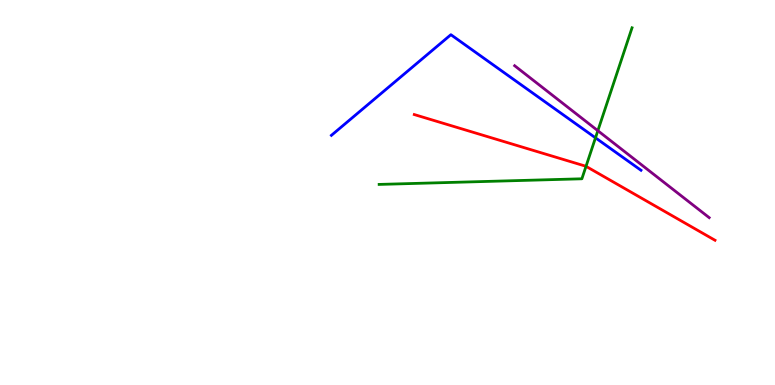[{'lines': ['blue', 'red'], 'intersections': []}, {'lines': ['green', 'red'], 'intersections': [{'x': 7.56, 'y': 5.68}]}, {'lines': ['purple', 'red'], 'intersections': []}, {'lines': ['blue', 'green'], 'intersections': [{'x': 7.68, 'y': 6.42}]}, {'lines': ['blue', 'purple'], 'intersections': []}, {'lines': ['green', 'purple'], 'intersections': [{'x': 7.71, 'y': 6.61}]}]